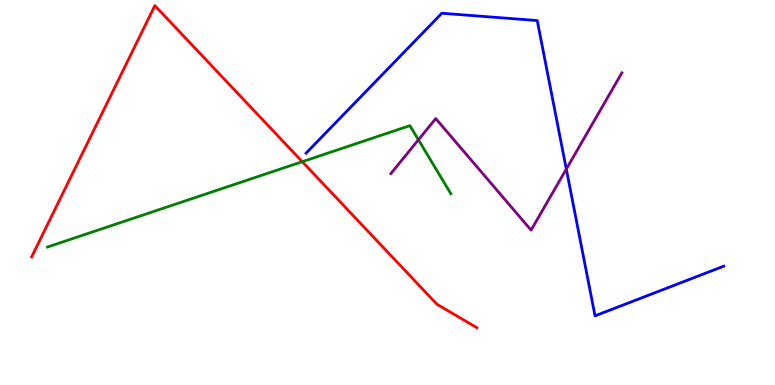[{'lines': ['blue', 'red'], 'intersections': []}, {'lines': ['green', 'red'], 'intersections': [{'x': 3.9, 'y': 5.8}]}, {'lines': ['purple', 'red'], 'intersections': []}, {'lines': ['blue', 'green'], 'intersections': []}, {'lines': ['blue', 'purple'], 'intersections': [{'x': 7.31, 'y': 5.61}]}, {'lines': ['green', 'purple'], 'intersections': [{'x': 5.4, 'y': 6.37}]}]